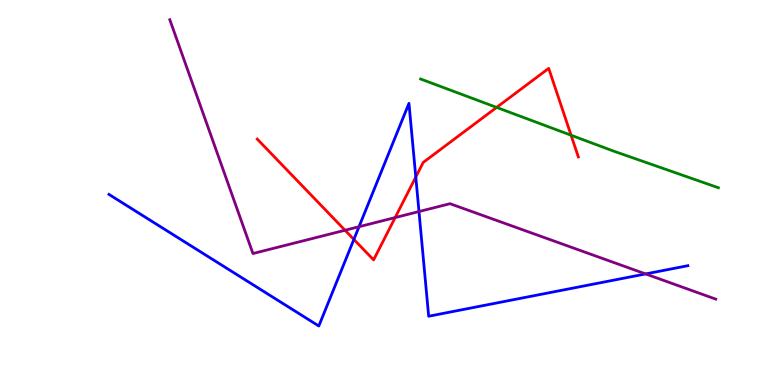[{'lines': ['blue', 'red'], 'intersections': [{'x': 4.57, 'y': 3.78}, {'x': 5.37, 'y': 5.4}]}, {'lines': ['green', 'red'], 'intersections': [{'x': 6.41, 'y': 7.21}, {'x': 7.37, 'y': 6.49}]}, {'lines': ['purple', 'red'], 'intersections': [{'x': 4.45, 'y': 4.02}, {'x': 5.1, 'y': 4.35}]}, {'lines': ['blue', 'green'], 'intersections': []}, {'lines': ['blue', 'purple'], 'intersections': [{'x': 4.63, 'y': 4.11}, {'x': 5.41, 'y': 4.51}, {'x': 8.33, 'y': 2.88}]}, {'lines': ['green', 'purple'], 'intersections': []}]